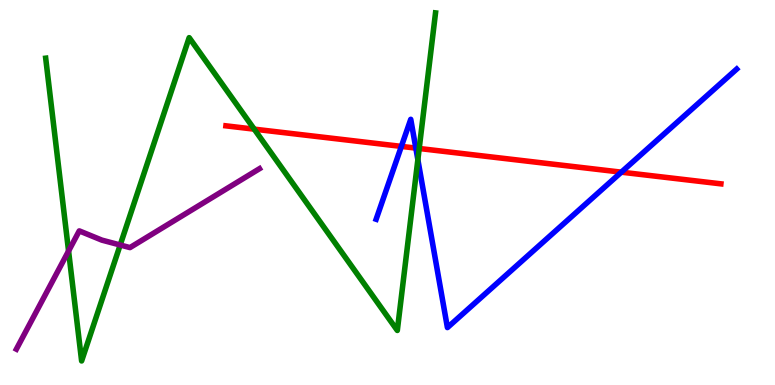[{'lines': ['blue', 'red'], 'intersections': [{'x': 5.18, 'y': 6.2}, {'x': 5.37, 'y': 6.15}, {'x': 8.02, 'y': 5.53}]}, {'lines': ['green', 'red'], 'intersections': [{'x': 3.28, 'y': 6.65}, {'x': 5.41, 'y': 6.14}]}, {'lines': ['purple', 'red'], 'intersections': []}, {'lines': ['blue', 'green'], 'intersections': [{'x': 5.39, 'y': 5.85}]}, {'lines': ['blue', 'purple'], 'intersections': []}, {'lines': ['green', 'purple'], 'intersections': [{'x': 0.885, 'y': 3.48}, {'x': 1.55, 'y': 3.64}]}]